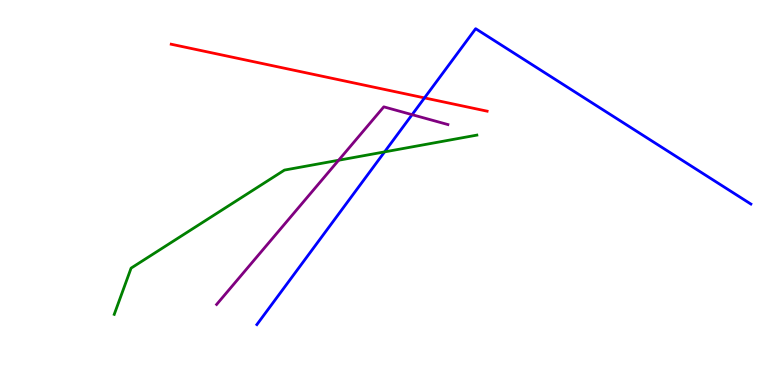[{'lines': ['blue', 'red'], 'intersections': [{'x': 5.48, 'y': 7.46}]}, {'lines': ['green', 'red'], 'intersections': []}, {'lines': ['purple', 'red'], 'intersections': []}, {'lines': ['blue', 'green'], 'intersections': [{'x': 4.96, 'y': 6.05}]}, {'lines': ['blue', 'purple'], 'intersections': [{'x': 5.32, 'y': 7.02}]}, {'lines': ['green', 'purple'], 'intersections': [{'x': 4.37, 'y': 5.84}]}]